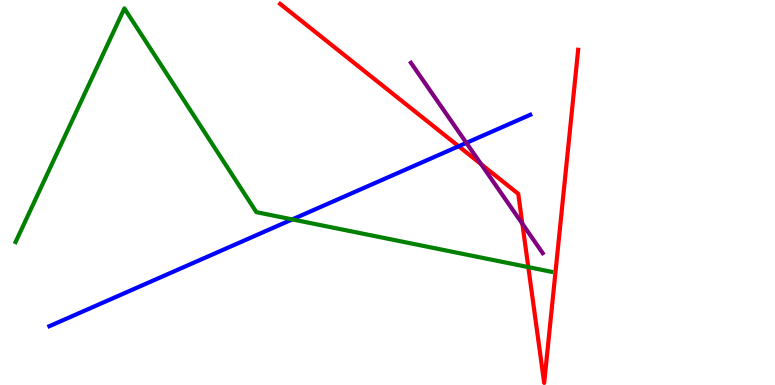[{'lines': ['blue', 'red'], 'intersections': [{'x': 5.92, 'y': 6.2}]}, {'lines': ['green', 'red'], 'intersections': [{'x': 6.82, 'y': 3.06}]}, {'lines': ['purple', 'red'], 'intersections': [{'x': 6.21, 'y': 5.74}, {'x': 6.74, 'y': 4.19}]}, {'lines': ['blue', 'green'], 'intersections': [{'x': 3.77, 'y': 4.3}]}, {'lines': ['blue', 'purple'], 'intersections': [{'x': 6.02, 'y': 6.29}]}, {'lines': ['green', 'purple'], 'intersections': []}]